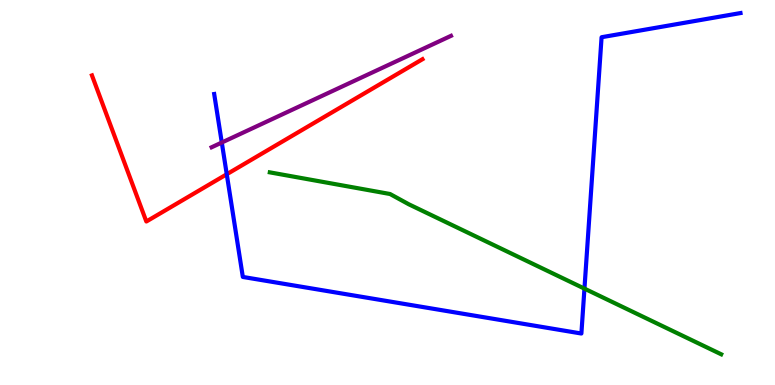[{'lines': ['blue', 'red'], 'intersections': [{'x': 2.93, 'y': 5.47}]}, {'lines': ['green', 'red'], 'intersections': []}, {'lines': ['purple', 'red'], 'intersections': []}, {'lines': ['blue', 'green'], 'intersections': [{'x': 7.54, 'y': 2.5}]}, {'lines': ['blue', 'purple'], 'intersections': [{'x': 2.86, 'y': 6.3}]}, {'lines': ['green', 'purple'], 'intersections': []}]